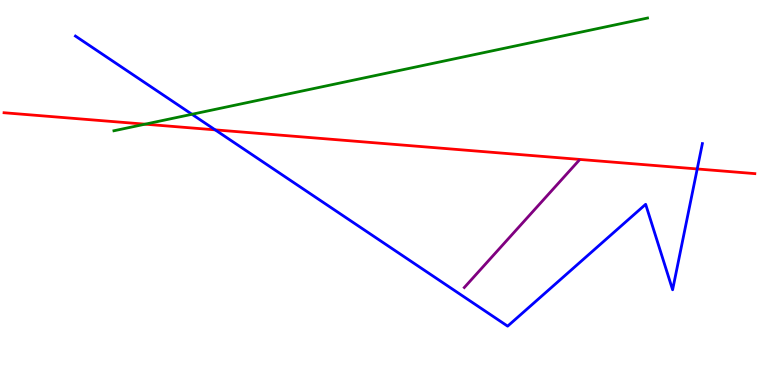[{'lines': ['blue', 'red'], 'intersections': [{'x': 2.78, 'y': 6.63}, {'x': 9.0, 'y': 5.61}]}, {'lines': ['green', 'red'], 'intersections': [{'x': 1.87, 'y': 6.77}]}, {'lines': ['purple', 'red'], 'intersections': []}, {'lines': ['blue', 'green'], 'intersections': [{'x': 2.48, 'y': 7.03}]}, {'lines': ['blue', 'purple'], 'intersections': []}, {'lines': ['green', 'purple'], 'intersections': []}]